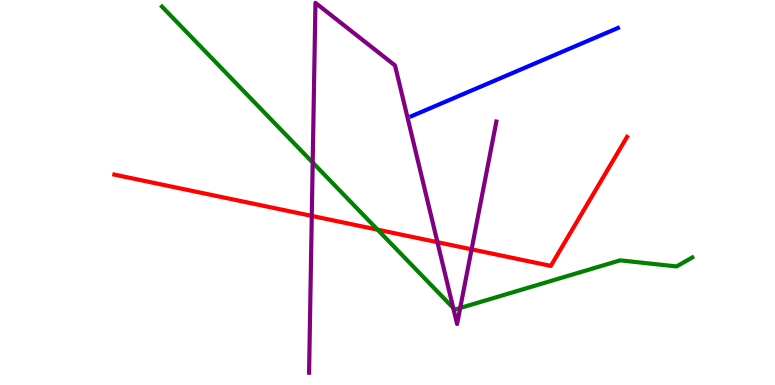[{'lines': ['blue', 'red'], 'intersections': []}, {'lines': ['green', 'red'], 'intersections': [{'x': 4.87, 'y': 4.03}]}, {'lines': ['purple', 'red'], 'intersections': [{'x': 4.02, 'y': 4.39}, {'x': 5.64, 'y': 3.71}, {'x': 6.08, 'y': 3.52}]}, {'lines': ['blue', 'green'], 'intersections': []}, {'lines': ['blue', 'purple'], 'intersections': []}, {'lines': ['green', 'purple'], 'intersections': [{'x': 4.03, 'y': 5.78}, {'x': 5.85, 'y': 2.0}, {'x': 5.94, 'y': 2.0}]}]